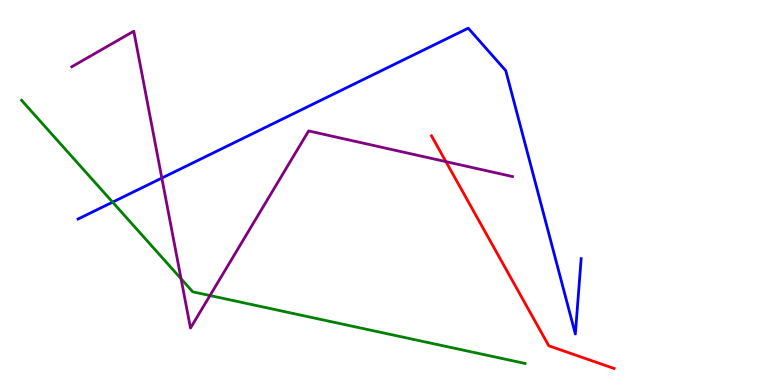[{'lines': ['blue', 'red'], 'intersections': []}, {'lines': ['green', 'red'], 'intersections': []}, {'lines': ['purple', 'red'], 'intersections': [{'x': 5.75, 'y': 5.8}]}, {'lines': ['blue', 'green'], 'intersections': [{'x': 1.45, 'y': 4.75}]}, {'lines': ['blue', 'purple'], 'intersections': [{'x': 2.09, 'y': 5.38}]}, {'lines': ['green', 'purple'], 'intersections': [{'x': 2.34, 'y': 2.76}, {'x': 2.71, 'y': 2.32}]}]